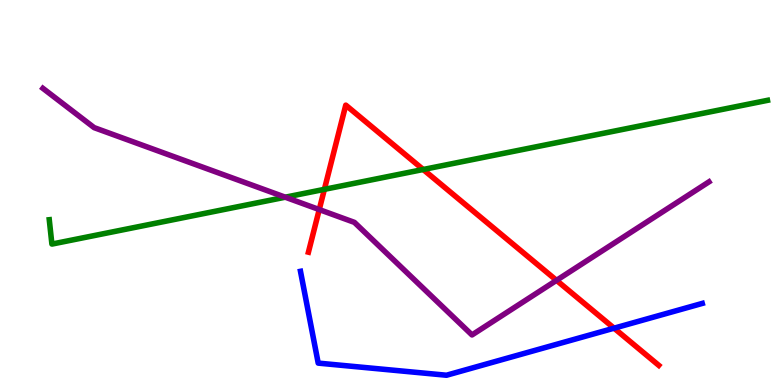[{'lines': ['blue', 'red'], 'intersections': [{'x': 7.92, 'y': 1.48}]}, {'lines': ['green', 'red'], 'intersections': [{'x': 4.19, 'y': 5.08}, {'x': 5.46, 'y': 5.6}]}, {'lines': ['purple', 'red'], 'intersections': [{'x': 4.12, 'y': 4.56}, {'x': 7.18, 'y': 2.72}]}, {'lines': ['blue', 'green'], 'intersections': []}, {'lines': ['blue', 'purple'], 'intersections': []}, {'lines': ['green', 'purple'], 'intersections': [{'x': 3.68, 'y': 4.88}]}]